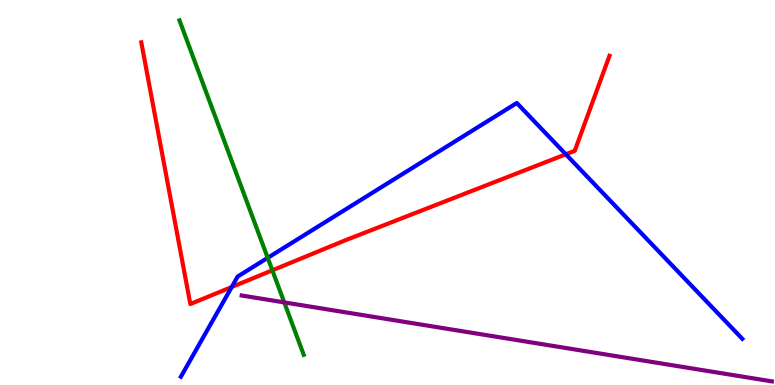[{'lines': ['blue', 'red'], 'intersections': [{'x': 2.99, 'y': 2.54}, {'x': 7.3, 'y': 5.99}]}, {'lines': ['green', 'red'], 'intersections': [{'x': 3.51, 'y': 2.98}]}, {'lines': ['purple', 'red'], 'intersections': []}, {'lines': ['blue', 'green'], 'intersections': [{'x': 3.45, 'y': 3.3}]}, {'lines': ['blue', 'purple'], 'intersections': []}, {'lines': ['green', 'purple'], 'intersections': [{'x': 3.67, 'y': 2.15}]}]